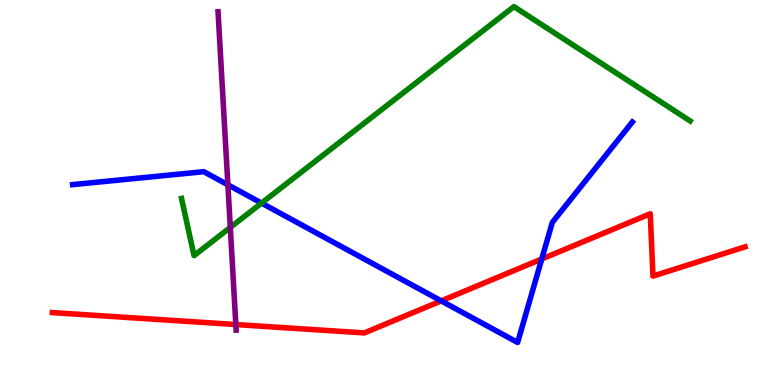[{'lines': ['blue', 'red'], 'intersections': [{'x': 5.69, 'y': 2.18}, {'x': 6.99, 'y': 3.27}]}, {'lines': ['green', 'red'], 'intersections': []}, {'lines': ['purple', 'red'], 'intersections': [{'x': 3.04, 'y': 1.57}]}, {'lines': ['blue', 'green'], 'intersections': [{'x': 3.37, 'y': 4.72}]}, {'lines': ['blue', 'purple'], 'intersections': [{'x': 2.94, 'y': 5.2}]}, {'lines': ['green', 'purple'], 'intersections': [{'x': 2.97, 'y': 4.09}]}]